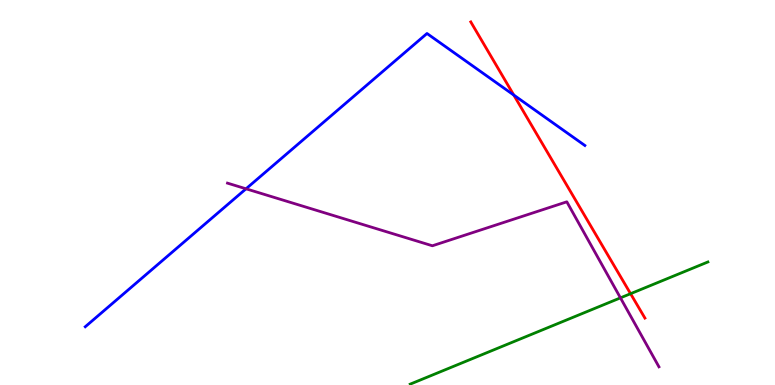[{'lines': ['blue', 'red'], 'intersections': [{'x': 6.63, 'y': 7.53}]}, {'lines': ['green', 'red'], 'intersections': [{'x': 8.14, 'y': 2.37}]}, {'lines': ['purple', 'red'], 'intersections': []}, {'lines': ['blue', 'green'], 'intersections': []}, {'lines': ['blue', 'purple'], 'intersections': [{'x': 3.17, 'y': 5.1}]}, {'lines': ['green', 'purple'], 'intersections': [{'x': 8.01, 'y': 2.26}]}]